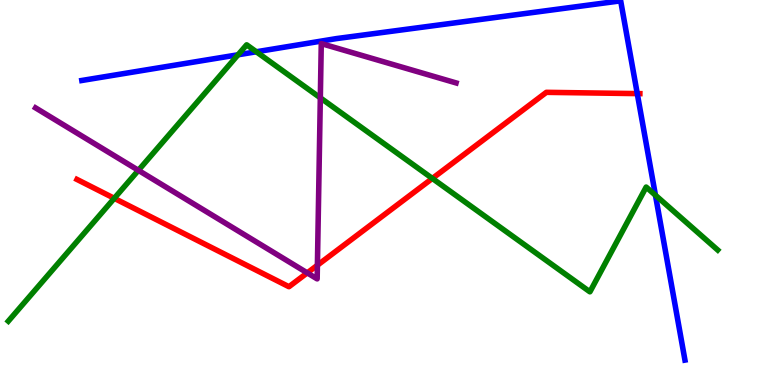[{'lines': ['blue', 'red'], 'intersections': [{'x': 8.22, 'y': 7.57}]}, {'lines': ['green', 'red'], 'intersections': [{'x': 1.47, 'y': 4.85}, {'x': 5.58, 'y': 5.37}]}, {'lines': ['purple', 'red'], 'intersections': [{'x': 3.96, 'y': 2.91}, {'x': 4.1, 'y': 3.11}]}, {'lines': ['blue', 'green'], 'intersections': [{'x': 3.07, 'y': 8.58}, {'x': 3.31, 'y': 8.66}, {'x': 8.46, 'y': 4.93}]}, {'lines': ['blue', 'purple'], 'intersections': []}, {'lines': ['green', 'purple'], 'intersections': [{'x': 1.79, 'y': 5.58}, {'x': 4.13, 'y': 7.46}]}]